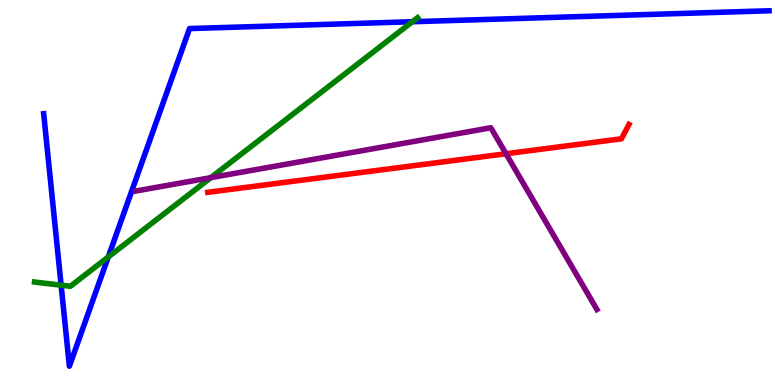[{'lines': ['blue', 'red'], 'intersections': []}, {'lines': ['green', 'red'], 'intersections': []}, {'lines': ['purple', 'red'], 'intersections': [{'x': 6.53, 'y': 6.01}]}, {'lines': ['blue', 'green'], 'intersections': [{'x': 0.789, 'y': 2.59}, {'x': 1.4, 'y': 3.33}, {'x': 5.32, 'y': 9.44}]}, {'lines': ['blue', 'purple'], 'intersections': []}, {'lines': ['green', 'purple'], 'intersections': [{'x': 2.72, 'y': 5.39}]}]